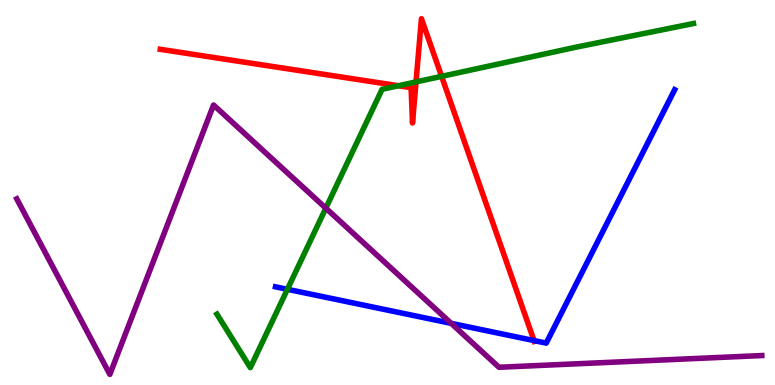[{'lines': ['blue', 'red'], 'intersections': [{'x': 6.89, 'y': 1.15}]}, {'lines': ['green', 'red'], 'intersections': [{'x': 5.14, 'y': 7.77}, {'x': 5.37, 'y': 7.87}, {'x': 5.7, 'y': 8.02}]}, {'lines': ['purple', 'red'], 'intersections': []}, {'lines': ['blue', 'green'], 'intersections': [{'x': 3.71, 'y': 2.49}]}, {'lines': ['blue', 'purple'], 'intersections': [{'x': 5.82, 'y': 1.6}]}, {'lines': ['green', 'purple'], 'intersections': [{'x': 4.2, 'y': 4.59}]}]